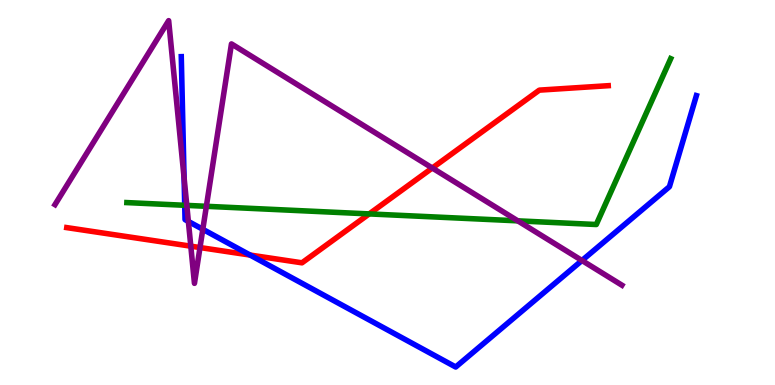[{'lines': ['blue', 'red'], 'intersections': [{'x': 3.23, 'y': 3.38}]}, {'lines': ['green', 'red'], 'intersections': [{'x': 4.76, 'y': 4.44}]}, {'lines': ['purple', 'red'], 'intersections': [{'x': 2.46, 'y': 3.61}, {'x': 2.58, 'y': 3.57}, {'x': 5.58, 'y': 5.64}]}, {'lines': ['blue', 'green'], 'intersections': [{'x': 2.38, 'y': 4.67}]}, {'lines': ['blue', 'purple'], 'intersections': [{'x': 2.38, 'y': 5.38}, {'x': 2.43, 'y': 4.25}, {'x': 2.62, 'y': 4.04}, {'x': 7.51, 'y': 3.23}]}, {'lines': ['green', 'purple'], 'intersections': [{'x': 2.41, 'y': 4.67}, {'x': 2.66, 'y': 4.64}, {'x': 6.68, 'y': 4.26}]}]